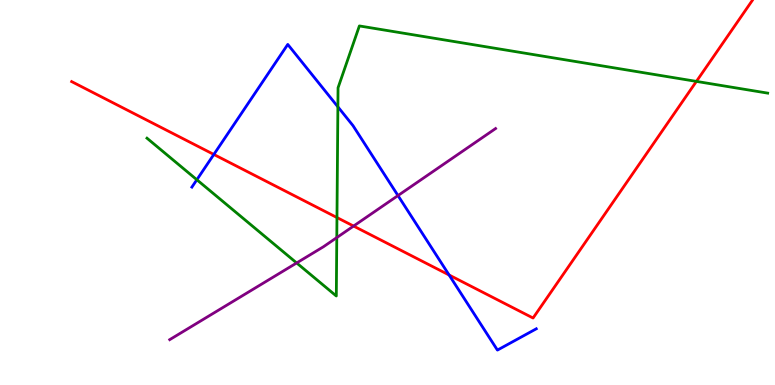[{'lines': ['blue', 'red'], 'intersections': [{'x': 2.76, 'y': 5.99}, {'x': 5.8, 'y': 2.86}]}, {'lines': ['green', 'red'], 'intersections': [{'x': 4.35, 'y': 4.35}, {'x': 8.99, 'y': 7.89}]}, {'lines': ['purple', 'red'], 'intersections': [{'x': 4.56, 'y': 4.13}]}, {'lines': ['blue', 'green'], 'intersections': [{'x': 2.54, 'y': 5.33}, {'x': 4.36, 'y': 7.23}]}, {'lines': ['blue', 'purple'], 'intersections': [{'x': 5.14, 'y': 4.92}]}, {'lines': ['green', 'purple'], 'intersections': [{'x': 3.83, 'y': 3.17}, {'x': 4.35, 'y': 3.83}]}]